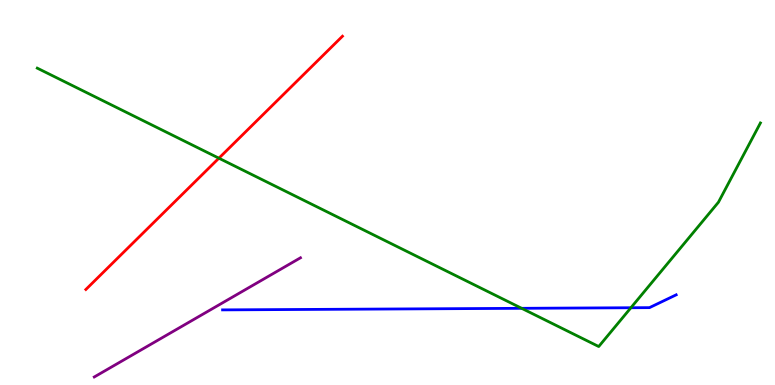[{'lines': ['blue', 'red'], 'intersections': []}, {'lines': ['green', 'red'], 'intersections': [{'x': 2.82, 'y': 5.89}]}, {'lines': ['purple', 'red'], 'intersections': []}, {'lines': ['blue', 'green'], 'intersections': [{'x': 6.73, 'y': 1.99}, {'x': 8.14, 'y': 2.01}]}, {'lines': ['blue', 'purple'], 'intersections': []}, {'lines': ['green', 'purple'], 'intersections': []}]